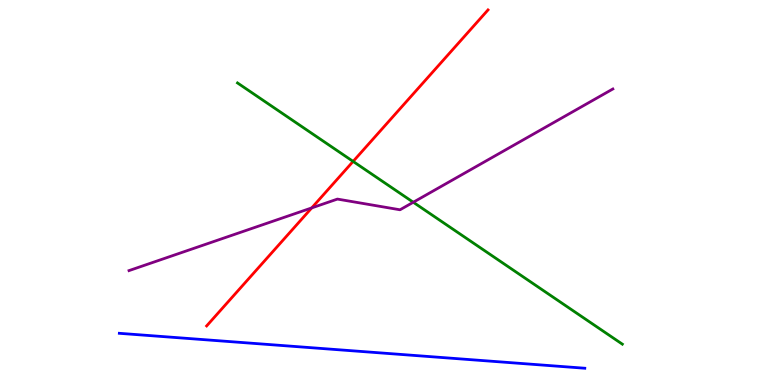[{'lines': ['blue', 'red'], 'intersections': []}, {'lines': ['green', 'red'], 'intersections': [{'x': 4.56, 'y': 5.81}]}, {'lines': ['purple', 'red'], 'intersections': [{'x': 4.02, 'y': 4.6}]}, {'lines': ['blue', 'green'], 'intersections': []}, {'lines': ['blue', 'purple'], 'intersections': []}, {'lines': ['green', 'purple'], 'intersections': [{'x': 5.33, 'y': 4.75}]}]